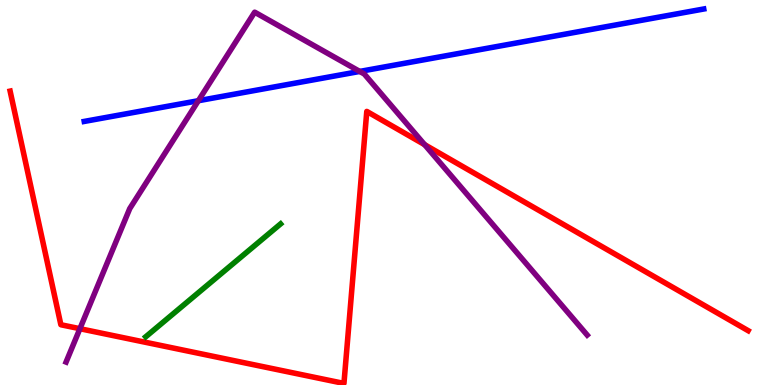[{'lines': ['blue', 'red'], 'intersections': []}, {'lines': ['green', 'red'], 'intersections': []}, {'lines': ['purple', 'red'], 'intersections': [{'x': 1.03, 'y': 1.46}, {'x': 5.48, 'y': 6.24}]}, {'lines': ['blue', 'green'], 'intersections': []}, {'lines': ['blue', 'purple'], 'intersections': [{'x': 2.56, 'y': 7.38}, {'x': 4.64, 'y': 8.14}]}, {'lines': ['green', 'purple'], 'intersections': []}]